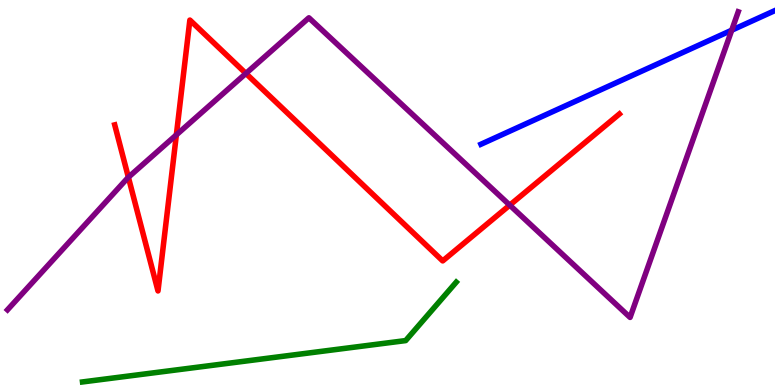[{'lines': ['blue', 'red'], 'intersections': []}, {'lines': ['green', 'red'], 'intersections': []}, {'lines': ['purple', 'red'], 'intersections': [{'x': 1.66, 'y': 5.4}, {'x': 2.28, 'y': 6.5}, {'x': 3.17, 'y': 8.09}, {'x': 6.58, 'y': 4.67}]}, {'lines': ['blue', 'green'], 'intersections': []}, {'lines': ['blue', 'purple'], 'intersections': [{'x': 9.44, 'y': 9.22}]}, {'lines': ['green', 'purple'], 'intersections': []}]